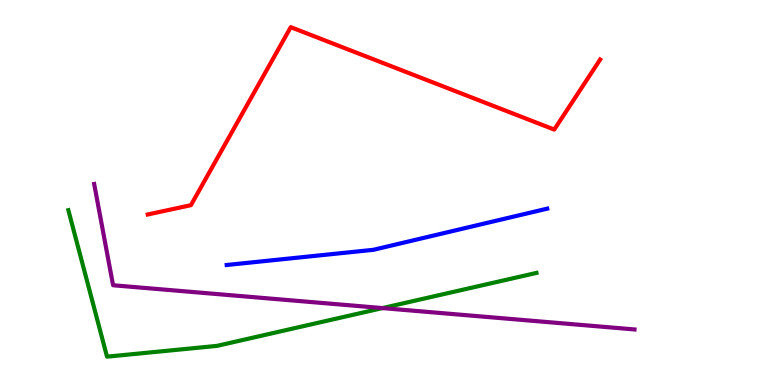[{'lines': ['blue', 'red'], 'intersections': []}, {'lines': ['green', 'red'], 'intersections': []}, {'lines': ['purple', 'red'], 'intersections': []}, {'lines': ['blue', 'green'], 'intersections': []}, {'lines': ['blue', 'purple'], 'intersections': []}, {'lines': ['green', 'purple'], 'intersections': [{'x': 4.93, 'y': 2.0}]}]